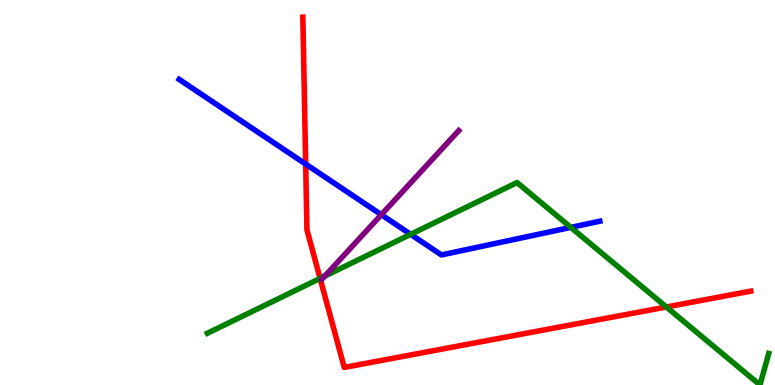[{'lines': ['blue', 'red'], 'intersections': [{'x': 3.94, 'y': 5.74}]}, {'lines': ['green', 'red'], 'intersections': [{'x': 4.13, 'y': 2.77}, {'x': 8.6, 'y': 2.03}]}, {'lines': ['purple', 'red'], 'intersections': []}, {'lines': ['blue', 'green'], 'intersections': [{'x': 5.3, 'y': 3.91}, {'x': 7.37, 'y': 4.09}]}, {'lines': ['blue', 'purple'], 'intersections': [{'x': 4.92, 'y': 4.42}]}, {'lines': ['green', 'purple'], 'intersections': [{'x': 4.19, 'y': 2.83}]}]